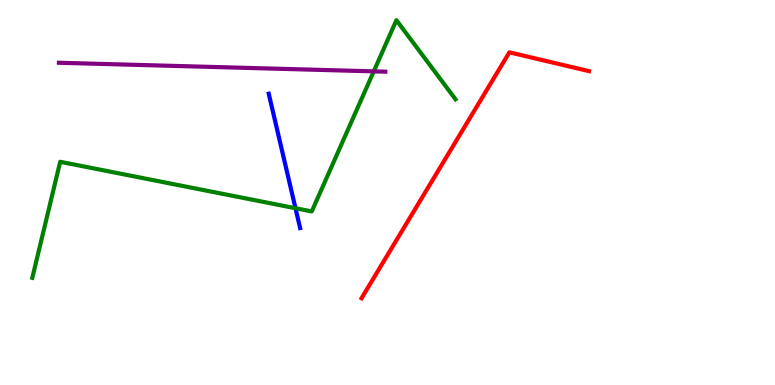[{'lines': ['blue', 'red'], 'intersections': []}, {'lines': ['green', 'red'], 'intersections': []}, {'lines': ['purple', 'red'], 'intersections': []}, {'lines': ['blue', 'green'], 'intersections': [{'x': 3.81, 'y': 4.59}]}, {'lines': ['blue', 'purple'], 'intersections': []}, {'lines': ['green', 'purple'], 'intersections': [{'x': 4.82, 'y': 8.15}]}]